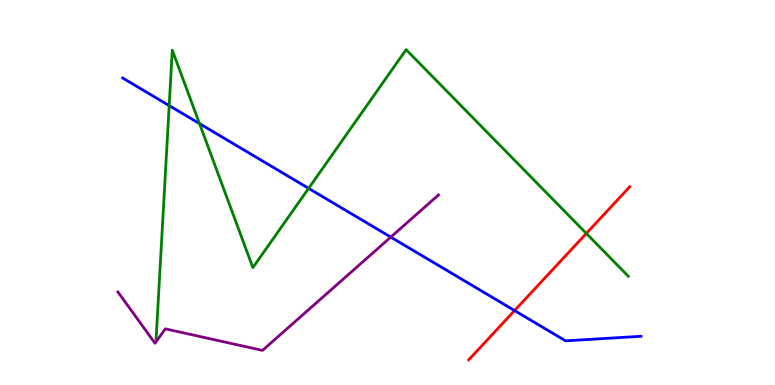[{'lines': ['blue', 'red'], 'intersections': [{'x': 6.64, 'y': 1.93}]}, {'lines': ['green', 'red'], 'intersections': [{'x': 7.57, 'y': 3.94}]}, {'lines': ['purple', 'red'], 'intersections': []}, {'lines': ['blue', 'green'], 'intersections': [{'x': 2.18, 'y': 7.26}, {'x': 2.57, 'y': 6.79}, {'x': 3.98, 'y': 5.11}]}, {'lines': ['blue', 'purple'], 'intersections': [{'x': 5.04, 'y': 3.84}]}, {'lines': ['green', 'purple'], 'intersections': []}]